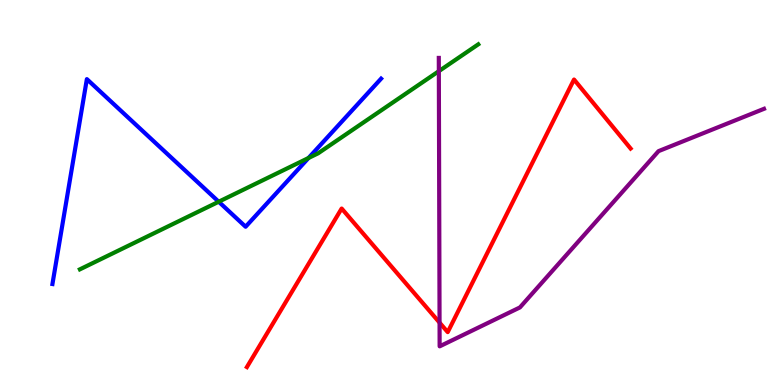[{'lines': ['blue', 'red'], 'intersections': []}, {'lines': ['green', 'red'], 'intersections': []}, {'lines': ['purple', 'red'], 'intersections': [{'x': 5.67, 'y': 1.62}]}, {'lines': ['blue', 'green'], 'intersections': [{'x': 2.82, 'y': 4.76}, {'x': 3.98, 'y': 5.9}]}, {'lines': ['blue', 'purple'], 'intersections': []}, {'lines': ['green', 'purple'], 'intersections': [{'x': 5.66, 'y': 8.15}]}]